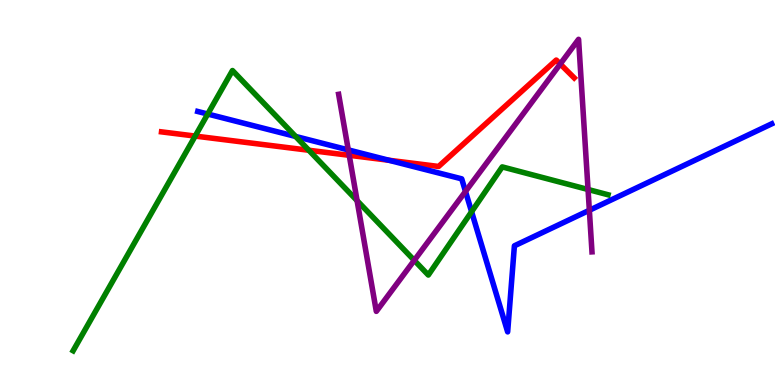[{'lines': ['blue', 'red'], 'intersections': [{'x': 5.02, 'y': 5.84}]}, {'lines': ['green', 'red'], 'intersections': [{'x': 2.52, 'y': 6.47}, {'x': 3.98, 'y': 6.1}]}, {'lines': ['purple', 'red'], 'intersections': [{'x': 4.51, 'y': 5.97}, {'x': 7.23, 'y': 8.34}]}, {'lines': ['blue', 'green'], 'intersections': [{'x': 2.68, 'y': 7.04}, {'x': 3.81, 'y': 6.46}, {'x': 6.09, 'y': 4.5}]}, {'lines': ['blue', 'purple'], 'intersections': [{'x': 4.49, 'y': 6.11}, {'x': 6.01, 'y': 5.03}, {'x': 7.6, 'y': 4.54}]}, {'lines': ['green', 'purple'], 'intersections': [{'x': 4.61, 'y': 4.79}, {'x': 5.35, 'y': 3.24}, {'x': 7.59, 'y': 5.08}]}]